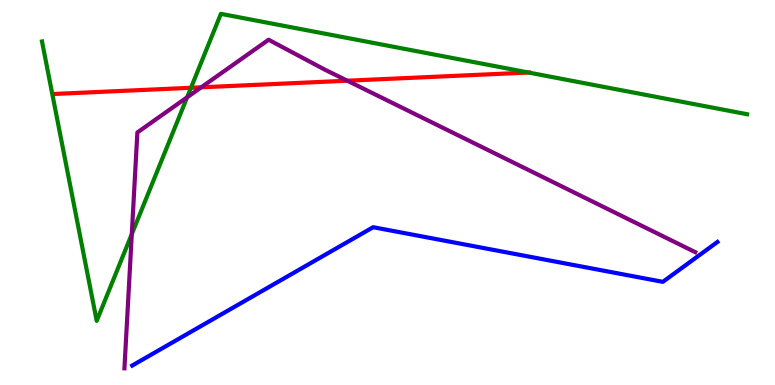[{'lines': ['blue', 'red'], 'intersections': []}, {'lines': ['green', 'red'], 'intersections': [{'x': 2.46, 'y': 7.72}, {'x': 6.82, 'y': 8.12}]}, {'lines': ['purple', 'red'], 'intersections': [{'x': 2.6, 'y': 7.73}, {'x': 4.48, 'y': 7.9}]}, {'lines': ['blue', 'green'], 'intersections': []}, {'lines': ['blue', 'purple'], 'intersections': []}, {'lines': ['green', 'purple'], 'intersections': [{'x': 1.7, 'y': 3.92}, {'x': 2.41, 'y': 7.47}]}]